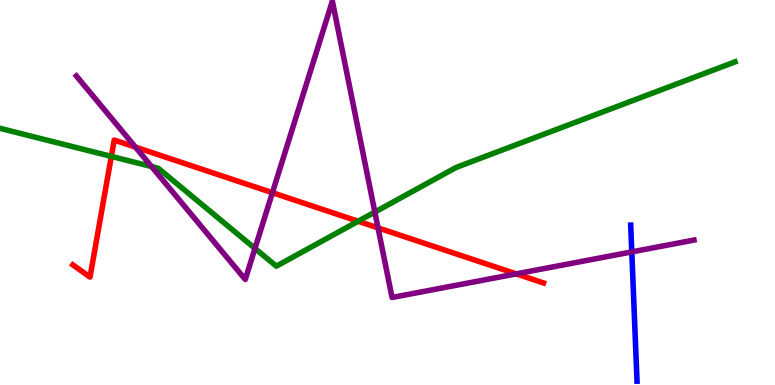[{'lines': ['blue', 'red'], 'intersections': []}, {'lines': ['green', 'red'], 'intersections': [{'x': 1.44, 'y': 5.94}, {'x': 4.62, 'y': 4.25}]}, {'lines': ['purple', 'red'], 'intersections': [{'x': 1.75, 'y': 6.18}, {'x': 3.51, 'y': 4.99}, {'x': 4.88, 'y': 4.08}, {'x': 6.66, 'y': 2.89}]}, {'lines': ['blue', 'green'], 'intersections': []}, {'lines': ['blue', 'purple'], 'intersections': [{'x': 8.15, 'y': 3.46}]}, {'lines': ['green', 'purple'], 'intersections': [{'x': 1.96, 'y': 5.67}, {'x': 3.29, 'y': 3.55}, {'x': 4.84, 'y': 4.49}]}]